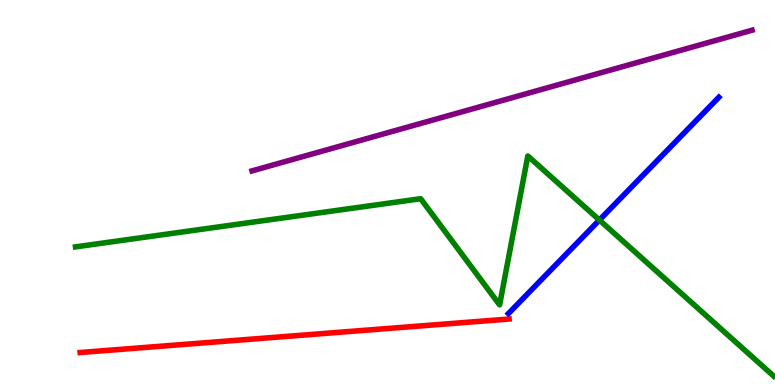[{'lines': ['blue', 'red'], 'intersections': []}, {'lines': ['green', 'red'], 'intersections': []}, {'lines': ['purple', 'red'], 'intersections': []}, {'lines': ['blue', 'green'], 'intersections': [{'x': 7.73, 'y': 4.28}]}, {'lines': ['blue', 'purple'], 'intersections': []}, {'lines': ['green', 'purple'], 'intersections': []}]